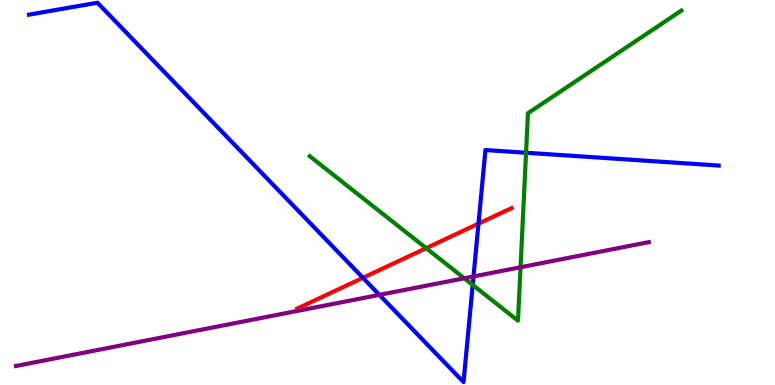[{'lines': ['blue', 'red'], 'intersections': [{'x': 4.68, 'y': 2.78}, {'x': 6.17, 'y': 4.19}]}, {'lines': ['green', 'red'], 'intersections': [{'x': 5.5, 'y': 3.55}]}, {'lines': ['purple', 'red'], 'intersections': []}, {'lines': ['blue', 'green'], 'intersections': [{'x': 6.1, 'y': 2.6}, {'x': 6.79, 'y': 6.03}]}, {'lines': ['blue', 'purple'], 'intersections': [{'x': 4.9, 'y': 2.34}, {'x': 6.11, 'y': 2.82}]}, {'lines': ['green', 'purple'], 'intersections': [{'x': 5.99, 'y': 2.77}, {'x': 6.72, 'y': 3.06}]}]